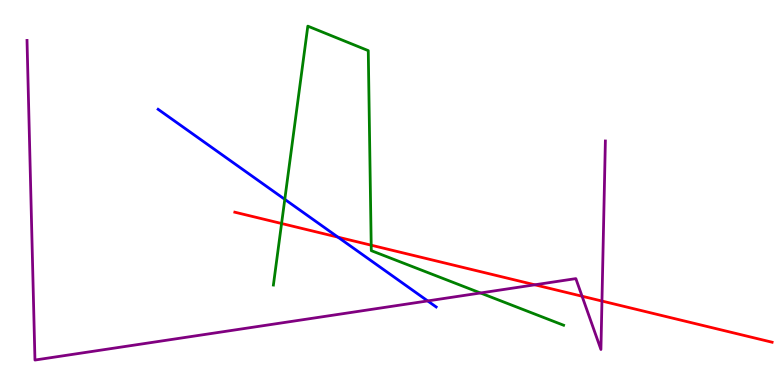[{'lines': ['blue', 'red'], 'intersections': [{'x': 4.36, 'y': 3.84}]}, {'lines': ['green', 'red'], 'intersections': [{'x': 3.63, 'y': 4.19}, {'x': 4.79, 'y': 3.63}]}, {'lines': ['purple', 'red'], 'intersections': [{'x': 6.9, 'y': 2.6}, {'x': 7.51, 'y': 2.31}, {'x': 7.77, 'y': 2.18}]}, {'lines': ['blue', 'green'], 'intersections': [{'x': 3.67, 'y': 4.82}]}, {'lines': ['blue', 'purple'], 'intersections': [{'x': 5.52, 'y': 2.18}]}, {'lines': ['green', 'purple'], 'intersections': [{'x': 6.2, 'y': 2.39}]}]